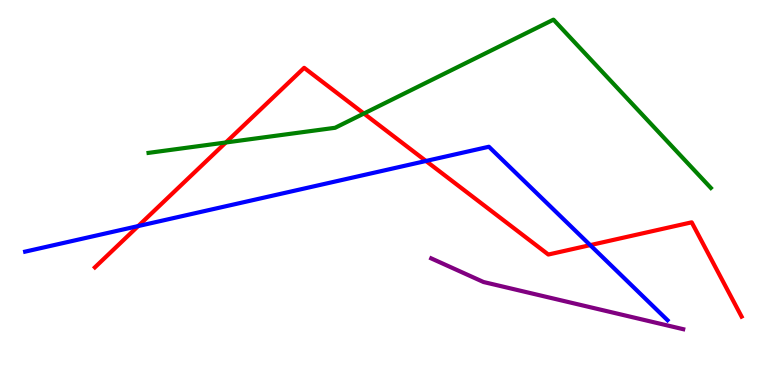[{'lines': ['blue', 'red'], 'intersections': [{'x': 1.78, 'y': 4.13}, {'x': 5.5, 'y': 5.82}, {'x': 7.62, 'y': 3.63}]}, {'lines': ['green', 'red'], 'intersections': [{'x': 2.91, 'y': 6.3}, {'x': 4.7, 'y': 7.05}]}, {'lines': ['purple', 'red'], 'intersections': []}, {'lines': ['blue', 'green'], 'intersections': []}, {'lines': ['blue', 'purple'], 'intersections': []}, {'lines': ['green', 'purple'], 'intersections': []}]